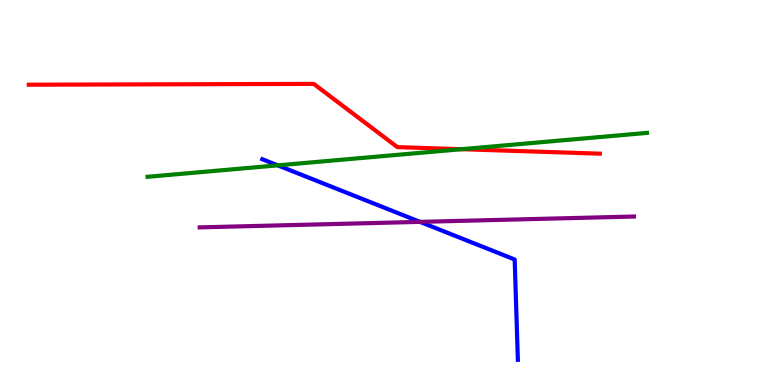[{'lines': ['blue', 'red'], 'intersections': []}, {'lines': ['green', 'red'], 'intersections': [{'x': 5.96, 'y': 6.12}]}, {'lines': ['purple', 'red'], 'intersections': []}, {'lines': ['blue', 'green'], 'intersections': [{'x': 3.58, 'y': 5.71}]}, {'lines': ['blue', 'purple'], 'intersections': [{'x': 5.42, 'y': 4.24}]}, {'lines': ['green', 'purple'], 'intersections': []}]